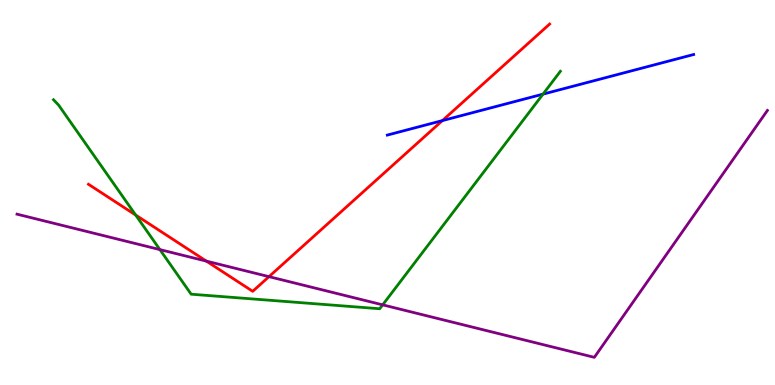[{'lines': ['blue', 'red'], 'intersections': [{'x': 5.71, 'y': 6.87}]}, {'lines': ['green', 'red'], 'intersections': [{'x': 1.75, 'y': 4.41}]}, {'lines': ['purple', 'red'], 'intersections': [{'x': 2.66, 'y': 3.22}, {'x': 3.47, 'y': 2.81}]}, {'lines': ['blue', 'green'], 'intersections': [{'x': 7.01, 'y': 7.55}]}, {'lines': ['blue', 'purple'], 'intersections': []}, {'lines': ['green', 'purple'], 'intersections': [{'x': 2.06, 'y': 3.52}, {'x': 4.94, 'y': 2.08}]}]